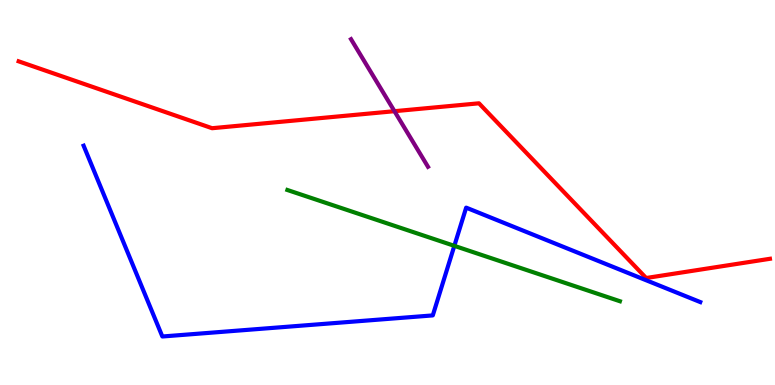[{'lines': ['blue', 'red'], 'intersections': []}, {'lines': ['green', 'red'], 'intersections': []}, {'lines': ['purple', 'red'], 'intersections': [{'x': 5.09, 'y': 7.11}]}, {'lines': ['blue', 'green'], 'intersections': [{'x': 5.86, 'y': 3.61}]}, {'lines': ['blue', 'purple'], 'intersections': []}, {'lines': ['green', 'purple'], 'intersections': []}]